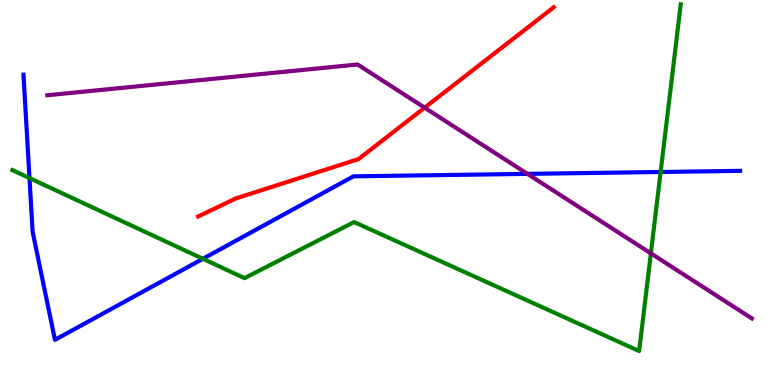[{'lines': ['blue', 'red'], 'intersections': []}, {'lines': ['green', 'red'], 'intersections': []}, {'lines': ['purple', 'red'], 'intersections': [{'x': 5.48, 'y': 7.2}]}, {'lines': ['blue', 'green'], 'intersections': [{'x': 0.381, 'y': 5.37}, {'x': 2.62, 'y': 3.28}, {'x': 8.52, 'y': 5.53}]}, {'lines': ['blue', 'purple'], 'intersections': [{'x': 6.81, 'y': 5.48}]}, {'lines': ['green', 'purple'], 'intersections': [{'x': 8.4, 'y': 3.42}]}]